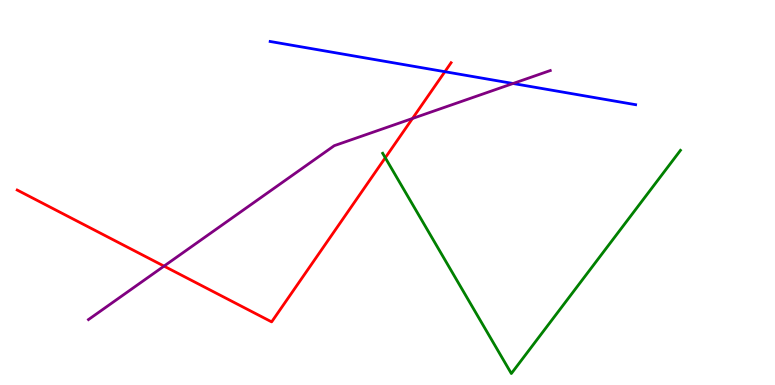[{'lines': ['blue', 'red'], 'intersections': [{'x': 5.74, 'y': 8.14}]}, {'lines': ['green', 'red'], 'intersections': [{'x': 4.97, 'y': 5.9}]}, {'lines': ['purple', 'red'], 'intersections': [{'x': 2.12, 'y': 3.09}, {'x': 5.32, 'y': 6.92}]}, {'lines': ['blue', 'green'], 'intersections': []}, {'lines': ['blue', 'purple'], 'intersections': [{'x': 6.62, 'y': 7.83}]}, {'lines': ['green', 'purple'], 'intersections': []}]